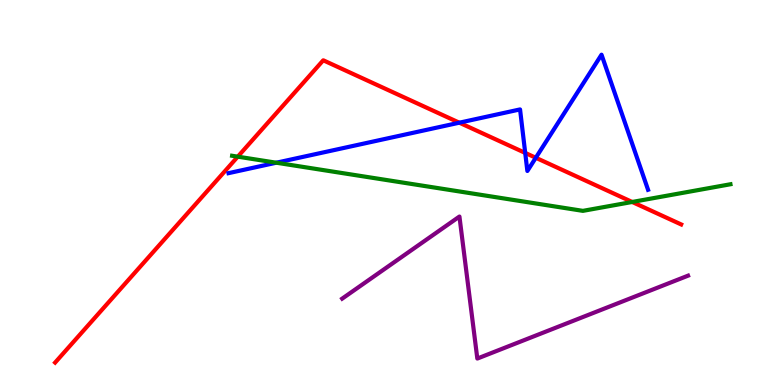[{'lines': ['blue', 'red'], 'intersections': [{'x': 5.93, 'y': 6.81}, {'x': 6.78, 'y': 6.03}, {'x': 6.91, 'y': 5.9}]}, {'lines': ['green', 'red'], 'intersections': [{'x': 3.07, 'y': 5.93}, {'x': 8.16, 'y': 4.75}]}, {'lines': ['purple', 'red'], 'intersections': []}, {'lines': ['blue', 'green'], 'intersections': [{'x': 3.57, 'y': 5.77}]}, {'lines': ['blue', 'purple'], 'intersections': []}, {'lines': ['green', 'purple'], 'intersections': []}]